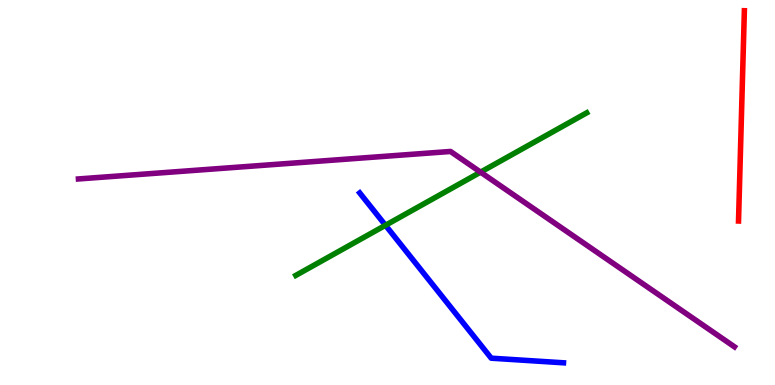[{'lines': ['blue', 'red'], 'intersections': []}, {'lines': ['green', 'red'], 'intersections': []}, {'lines': ['purple', 'red'], 'intersections': []}, {'lines': ['blue', 'green'], 'intersections': [{'x': 4.97, 'y': 4.15}]}, {'lines': ['blue', 'purple'], 'intersections': []}, {'lines': ['green', 'purple'], 'intersections': [{'x': 6.2, 'y': 5.53}]}]